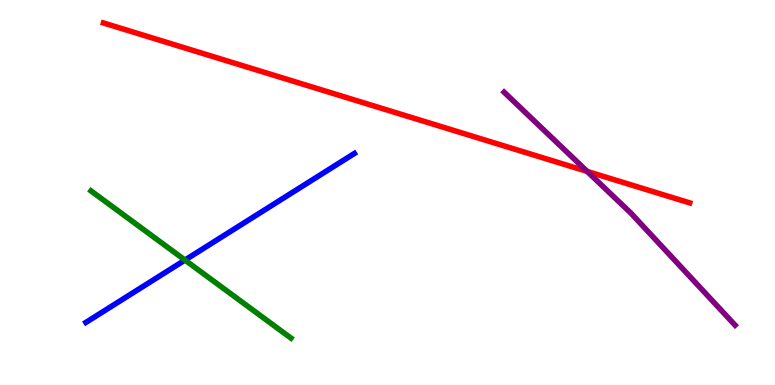[{'lines': ['blue', 'red'], 'intersections': []}, {'lines': ['green', 'red'], 'intersections': []}, {'lines': ['purple', 'red'], 'intersections': [{'x': 7.58, 'y': 5.55}]}, {'lines': ['blue', 'green'], 'intersections': [{'x': 2.39, 'y': 3.24}]}, {'lines': ['blue', 'purple'], 'intersections': []}, {'lines': ['green', 'purple'], 'intersections': []}]